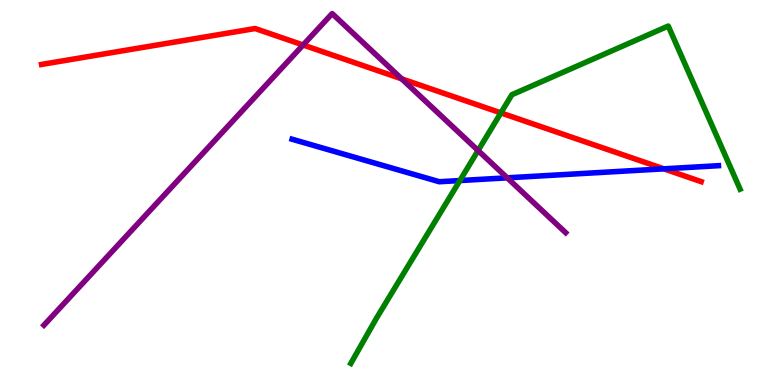[{'lines': ['blue', 'red'], 'intersections': [{'x': 8.57, 'y': 5.61}]}, {'lines': ['green', 'red'], 'intersections': [{'x': 6.46, 'y': 7.07}]}, {'lines': ['purple', 'red'], 'intersections': [{'x': 3.91, 'y': 8.83}, {'x': 5.18, 'y': 7.95}]}, {'lines': ['blue', 'green'], 'intersections': [{'x': 5.93, 'y': 5.31}]}, {'lines': ['blue', 'purple'], 'intersections': [{'x': 6.54, 'y': 5.38}]}, {'lines': ['green', 'purple'], 'intersections': [{'x': 6.17, 'y': 6.09}]}]